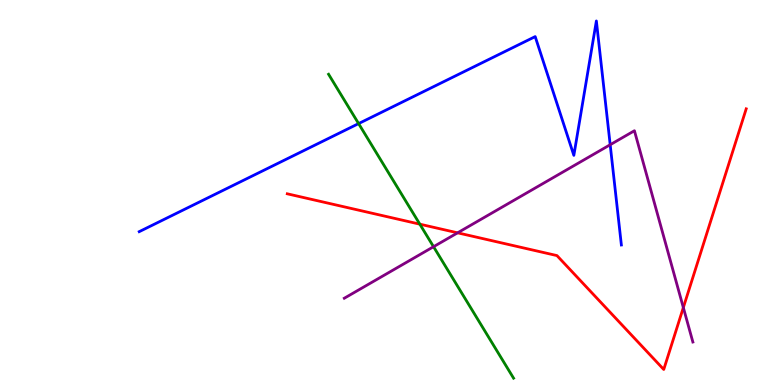[{'lines': ['blue', 'red'], 'intersections': []}, {'lines': ['green', 'red'], 'intersections': [{'x': 5.42, 'y': 4.18}]}, {'lines': ['purple', 'red'], 'intersections': [{'x': 5.9, 'y': 3.95}, {'x': 8.82, 'y': 2.01}]}, {'lines': ['blue', 'green'], 'intersections': [{'x': 4.63, 'y': 6.79}]}, {'lines': ['blue', 'purple'], 'intersections': [{'x': 7.87, 'y': 6.24}]}, {'lines': ['green', 'purple'], 'intersections': [{'x': 5.59, 'y': 3.59}]}]